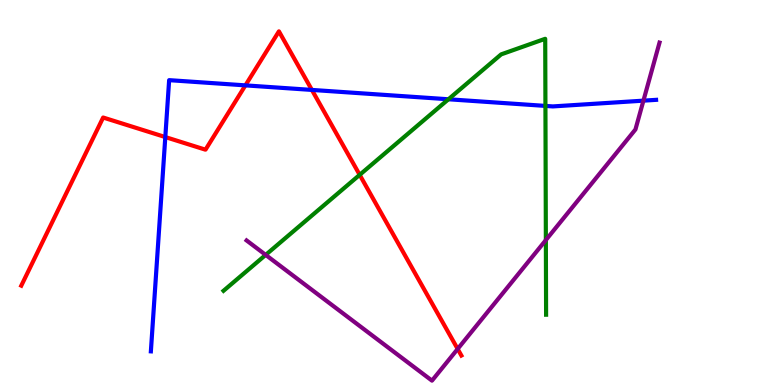[{'lines': ['blue', 'red'], 'intersections': [{'x': 2.13, 'y': 6.44}, {'x': 3.17, 'y': 7.78}, {'x': 4.02, 'y': 7.66}]}, {'lines': ['green', 'red'], 'intersections': [{'x': 4.64, 'y': 5.46}]}, {'lines': ['purple', 'red'], 'intersections': [{'x': 5.91, 'y': 0.937}]}, {'lines': ['blue', 'green'], 'intersections': [{'x': 5.79, 'y': 7.42}, {'x': 7.04, 'y': 7.25}]}, {'lines': ['blue', 'purple'], 'intersections': [{'x': 8.3, 'y': 7.39}]}, {'lines': ['green', 'purple'], 'intersections': [{'x': 3.43, 'y': 3.38}, {'x': 7.04, 'y': 3.76}]}]